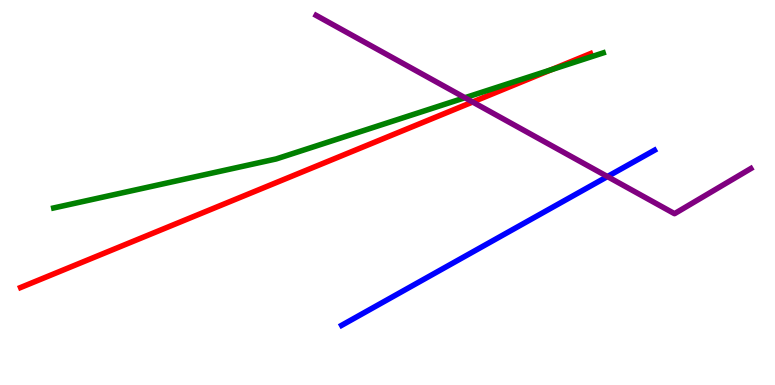[{'lines': ['blue', 'red'], 'intersections': []}, {'lines': ['green', 'red'], 'intersections': [{'x': 7.11, 'y': 8.19}]}, {'lines': ['purple', 'red'], 'intersections': [{'x': 6.1, 'y': 7.35}]}, {'lines': ['blue', 'green'], 'intersections': []}, {'lines': ['blue', 'purple'], 'intersections': [{'x': 7.84, 'y': 5.41}]}, {'lines': ['green', 'purple'], 'intersections': [{'x': 6.0, 'y': 7.46}]}]